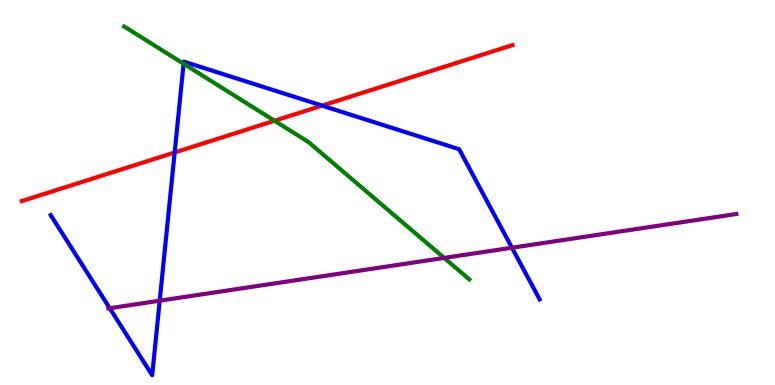[{'lines': ['blue', 'red'], 'intersections': [{'x': 2.25, 'y': 6.04}, {'x': 4.16, 'y': 7.26}]}, {'lines': ['green', 'red'], 'intersections': [{'x': 3.54, 'y': 6.86}]}, {'lines': ['purple', 'red'], 'intersections': []}, {'lines': ['blue', 'green'], 'intersections': [{'x': 2.37, 'y': 8.34}]}, {'lines': ['blue', 'purple'], 'intersections': [{'x': 1.42, 'y': 1.99}, {'x': 2.06, 'y': 2.19}, {'x': 6.61, 'y': 3.57}]}, {'lines': ['green', 'purple'], 'intersections': [{'x': 5.73, 'y': 3.3}]}]